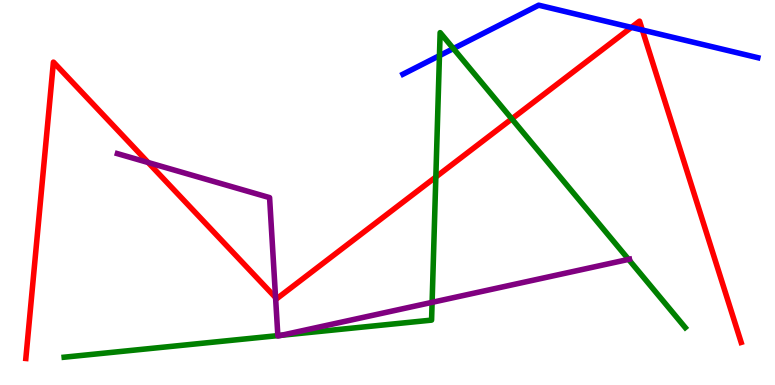[{'lines': ['blue', 'red'], 'intersections': [{'x': 8.15, 'y': 9.29}, {'x': 8.29, 'y': 9.22}]}, {'lines': ['green', 'red'], 'intersections': [{'x': 5.62, 'y': 5.4}, {'x': 6.6, 'y': 6.91}]}, {'lines': ['purple', 'red'], 'intersections': [{'x': 1.91, 'y': 5.78}, {'x': 3.56, 'y': 2.27}]}, {'lines': ['blue', 'green'], 'intersections': [{'x': 5.67, 'y': 8.55}, {'x': 5.85, 'y': 8.74}]}, {'lines': ['blue', 'purple'], 'intersections': []}, {'lines': ['green', 'purple'], 'intersections': [{'x': 3.59, 'y': 1.28}, {'x': 3.63, 'y': 1.29}, {'x': 5.58, 'y': 2.15}, {'x': 8.11, 'y': 3.26}]}]